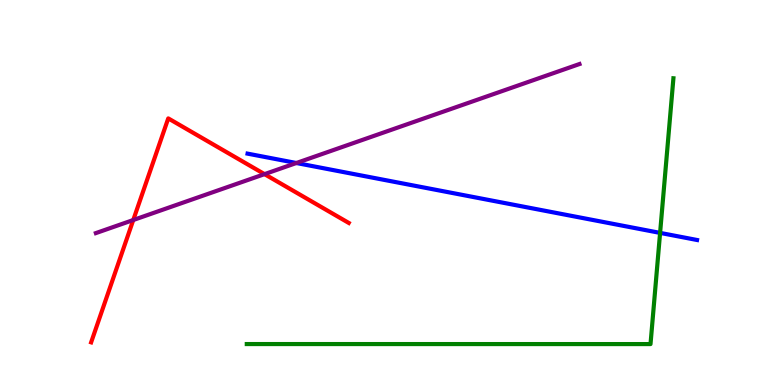[{'lines': ['blue', 'red'], 'intersections': []}, {'lines': ['green', 'red'], 'intersections': []}, {'lines': ['purple', 'red'], 'intersections': [{'x': 1.72, 'y': 4.29}, {'x': 3.41, 'y': 5.48}]}, {'lines': ['blue', 'green'], 'intersections': [{'x': 8.52, 'y': 3.95}]}, {'lines': ['blue', 'purple'], 'intersections': [{'x': 3.82, 'y': 5.77}]}, {'lines': ['green', 'purple'], 'intersections': []}]